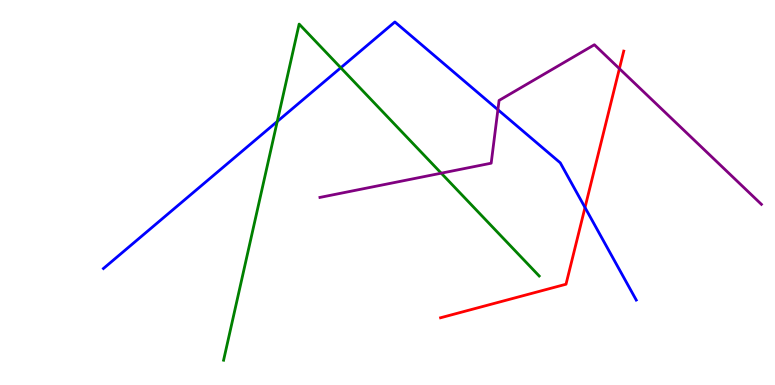[{'lines': ['blue', 'red'], 'intersections': [{'x': 7.55, 'y': 4.61}]}, {'lines': ['green', 'red'], 'intersections': []}, {'lines': ['purple', 'red'], 'intersections': [{'x': 7.99, 'y': 8.22}]}, {'lines': ['blue', 'green'], 'intersections': [{'x': 3.58, 'y': 6.84}, {'x': 4.4, 'y': 8.24}]}, {'lines': ['blue', 'purple'], 'intersections': [{'x': 6.42, 'y': 7.15}]}, {'lines': ['green', 'purple'], 'intersections': [{'x': 5.69, 'y': 5.5}]}]